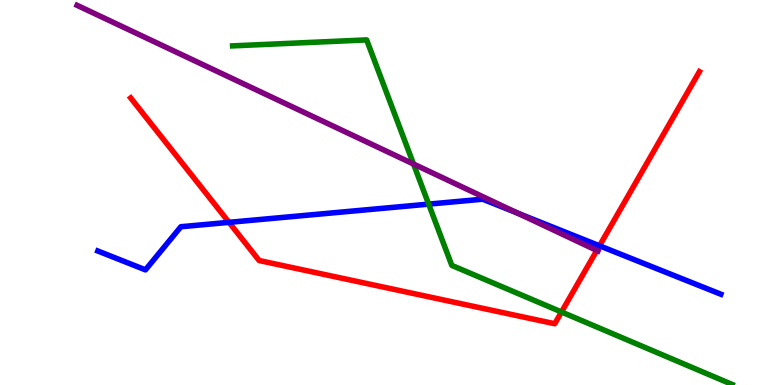[{'lines': ['blue', 'red'], 'intersections': [{'x': 2.95, 'y': 4.22}, {'x': 7.74, 'y': 3.62}]}, {'lines': ['green', 'red'], 'intersections': [{'x': 7.25, 'y': 1.9}]}, {'lines': ['purple', 'red'], 'intersections': [{'x': 7.7, 'y': 3.49}]}, {'lines': ['blue', 'green'], 'intersections': [{'x': 5.53, 'y': 4.7}]}, {'lines': ['blue', 'purple'], 'intersections': [{'x': 6.68, 'y': 4.46}]}, {'lines': ['green', 'purple'], 'intersections': [{'x': 5.34, 'y': 5.74}]}]